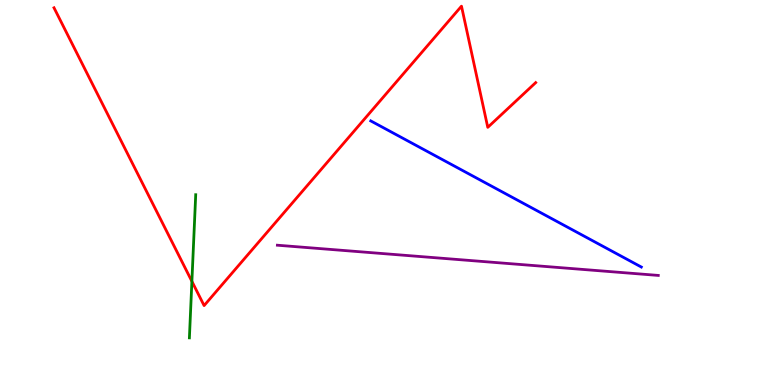[{'lines': ['blue', 'red'], 'intersections': []}, {'lines': ['green', 'red'], 'intersections': [{'x': 2.48, 'y': 2.69}]}, {'lines': ['purple', 'red'], 'intersections': []}, {'lines': ['blue', 'green'], 'intersections': []}, {'lines': ['blue', 'purple'], 'intersections': []}, {'lines': ['green', 'purple'], 'intersections': []}]